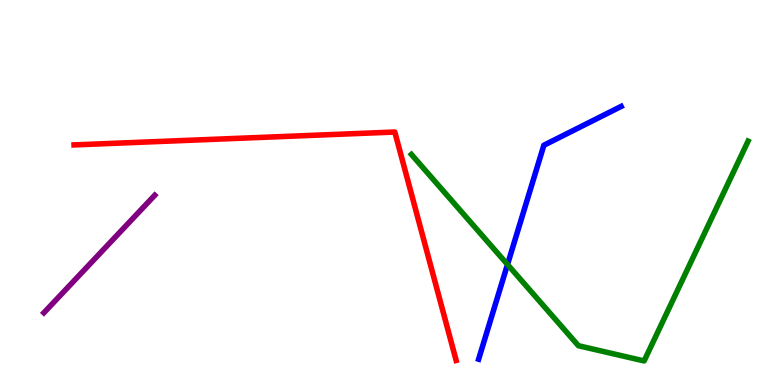[{'lines': ['blue', 'red'], 'intersections': []}, {'lines': ['green', 'red'], 'intersections': []}, {'lines': ['purple', 'red'], 'intersections': []}, {'lines': ['blue', 'green'], 'intersections': [{'x': 6.55, 'y': 3.13}]}, {'lines': ['blue', 'purple'], 'intersections': []}, {'lines': ['green', 'purple'], 'intersections': []}]